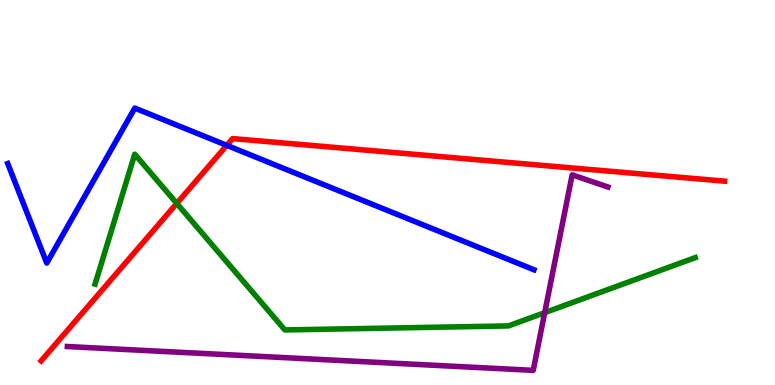[{'lines': ['blue', 'red'], 'intersections': [{'x': 2.93, 'y': 6.22}]}, {'lines': ['green', 'red'], 'intersections': [{'x': 2.28, 'y': 4.72}]}, {'lines': ['purple', 'red'], 'intersections': []}, {'lines': ['blue', 'green'], 'intersections': []}, {'lines': ['blue', 'purple'], 'intersections': []}, {'lines': ['green', 'purple'], 'intersections': [{'x': 7.03, 'y': 1.88}]}]